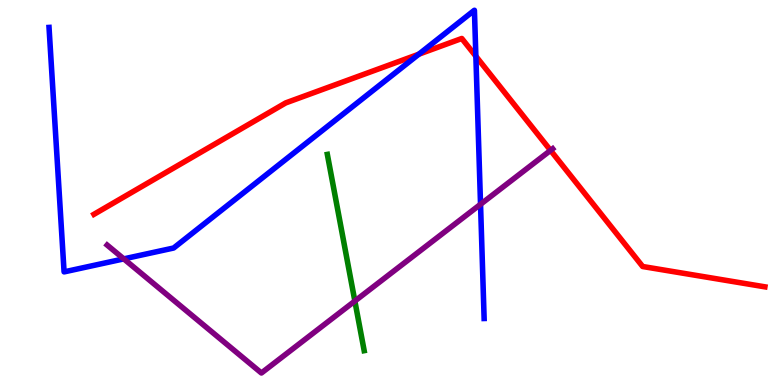[{'lines': ['blue', 'red'], 'intersections': [{'x': 5.4, 'y': 8.59}, {'x': 6.14, 'y': 8.54}]}, {'lines': ['green', 'red'], 'intersections': []}, {'lines': ['purple', 'red'], 'intersections': [{'x': 7.1, 'y': 6.09}]}, {'lines': ['blue', 'green'], 'intersections': []}, {'lines': ['blue', 'purple'], 'intersections': [{'x': 1.6, 'y': 3.28}, {'x': 6.2, 'y': 4.69}]}, {'lines': ['green', 'purple'], 'intersections': [{'x': 4.58, 'y': 2.18}]}]